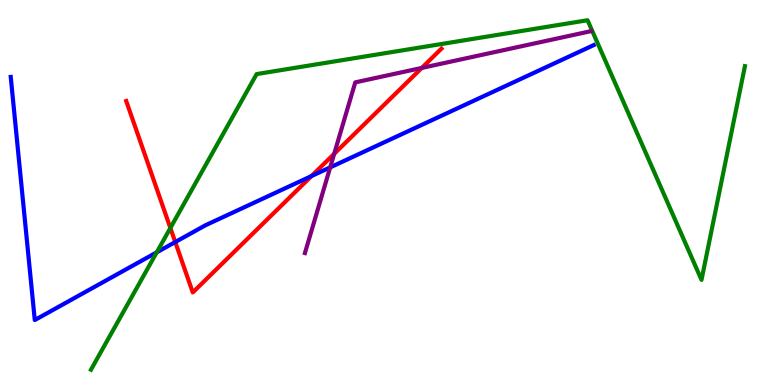[{'lines': ['blue', 'red'], 'intersections': [{'x': 2.26, 'y': 3.71}, {'x': 4.02, 'y': 5.43}]}, {'lines': ['green', 'red'], 'intersections': [{'x': 2.2, 'y': 4.08}]}, {'lines': ['purple', 'red'], 'intersections': [{'x': 4.31, 'y': 6.01}, {'x': 5.44, 'y': 8.24}]}, {'lines': ['blue', 'green'], 'intersections': [{'x': 2.02, 'y': 3.45}]}, {'lines': ['blue', 'purple'], 'intersections': [{'x': 4.26, 'y': 5.65}]}, {'lines': ['green', 'purple'], 'intersections': []}]